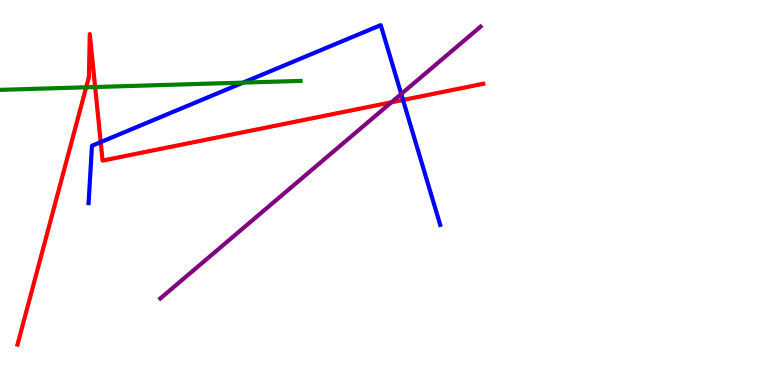[{'lines': ['blue', 'red'], 'intersections': [{'x': 1.3, 'y': 6.31}, {'x': 5.2, 'y': 7.4}]}, {'lines': ['green', 'red'], 'intersections': [{'x': 1.11, 'y': 7.73}, {'x': 1.23, 'y': 7.74}]}, {'lines': ['purple', 'red'], 'intersections': [{'x': 5.05, 'y': 7.34}]}, {'lines': ['blue', 'green'], 'intersections': [{'x': 3.14, 'y': 7.85}]}, {'lines': ['blue', 'purple'], 'intersections': [{'x': 5.18, 'y': 7.56}]}, {'lines': ['green', 'purple'], 'intersections': []}]